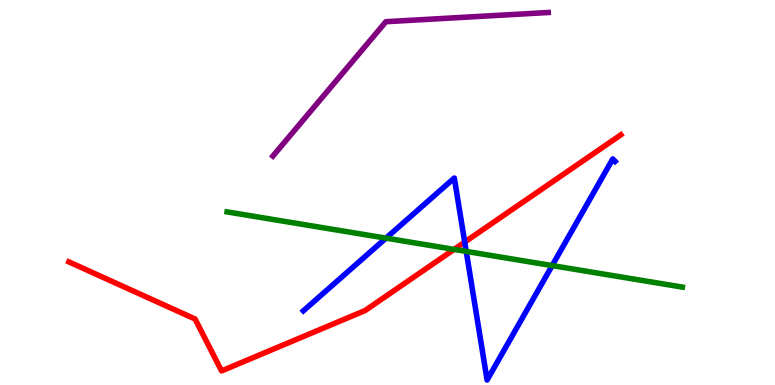[{'lines': ['blue', 'red'], 'intersections': [{'x': 6.0, 'y': 3.71}]}, {'lines': ['green', 'red'], 'intersections': [{'x': 5.86, 'y': 3.52}]}, {'lines': ['purple', 'red'], 'intersections': []}, {'lines': ['blue', 'green'], 'intersections': [{'x': 4.98, 'y': 3.81}, {'x': 6.02, 'y': 3.47}, {'x': 7.12, 'y': 3.1}]}, {'lines': ['blue', 'purple'], 'intersections': []}, {'lines': ['green', 'purple'], 'intersections': []}]